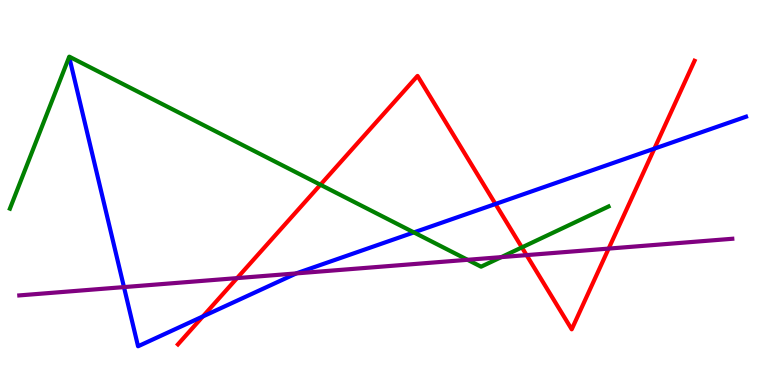[{'lines': ['blue', 'red'], 'intersections': [{'x': 2.62, 'y': 1.78}, {'x': 6.39, 'y': 4.7}, {'x': 8.44, 'y': 6.14}]}, {'lines': ['green', 'red'], 'intersections': [{'x': 4.13, 'y': 5.2}, {'x': 6.73, 'y': 3.57}]}, {'lines': ['purple', 'red'], 'intersections': [{'x': 3.06, 'y': 2.78}, {'x': 6.79, 'y': 3.37}, {'x': 7.85, 'y': 3.54}]}, {'lines': ['blue', 'green'], 'intersections': [{'x': 5.34, 'y': 3.96}]}, {'lines': ['blue', 'purple'], 'intersections': [{'x': 1.6, 'y': 2.54}, {'x': 3.82, 'y': 2.9}]}, {'lines': ['green', 'purple'], 'intersections': [{'x': 6.03, 'y': 3.25}, {'x': 6.47, 'y': 3.32}]}]